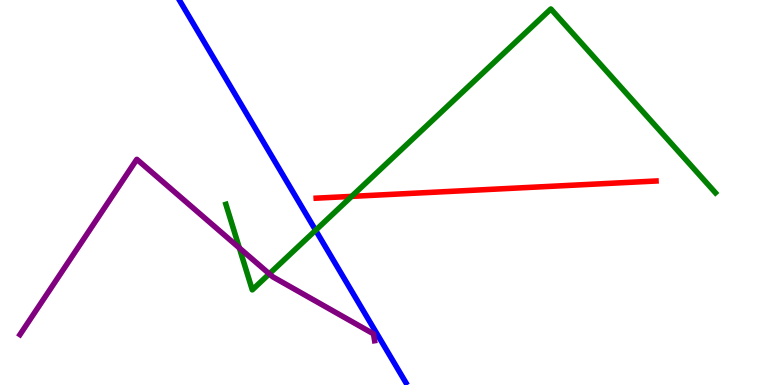[{'lines': ['blue', 'red'], 'intersections': []}, {'lines': ['green', 'red'], 'intersections': [{'x': 4.54, 'y': 4.9}]}, {'lines': ['purple', 'red'], 'intersections': []}, {'lines': ['blue', 'green'], 'intersections': [{'x': 4.07, 'y': 4.02}]}, {'lines': ['blue', 'purple'], 'intersections': []}, {'lines': ['green', 'purple'], 'intersections': [{'x': 3.09, 'y': 3.56}, {'x': 3.47, 'y': 2.89}]}]